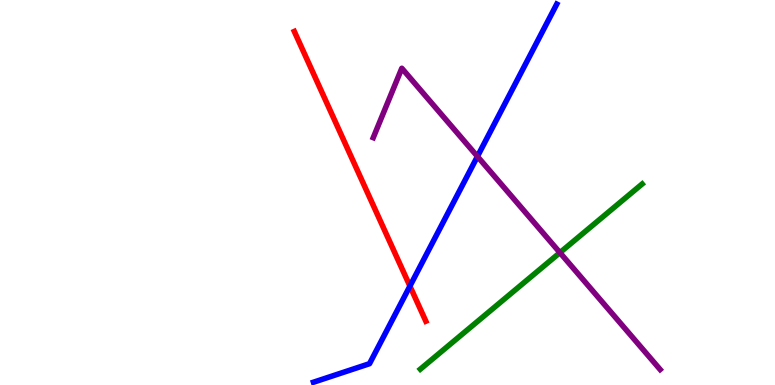[{'lines': ['blue', 'red'], 'intersections': [{'x': 5.29, 'y': 2.57}]}, {'lines': ['green', 'red'], 'intersections': []}, {'lines': ['purple', 'red'], 'intersections': []}, {'lines': ['blue', 'green'], 'intersections': []}, {'lines': ['blue', 'purple'], 'intersections': [{'x': 6.16, 'y': 5.94}]}, {'lines': ['green', 'purple'], 'intersections': [{'x': 7.22, 'y': 3.44}]}]